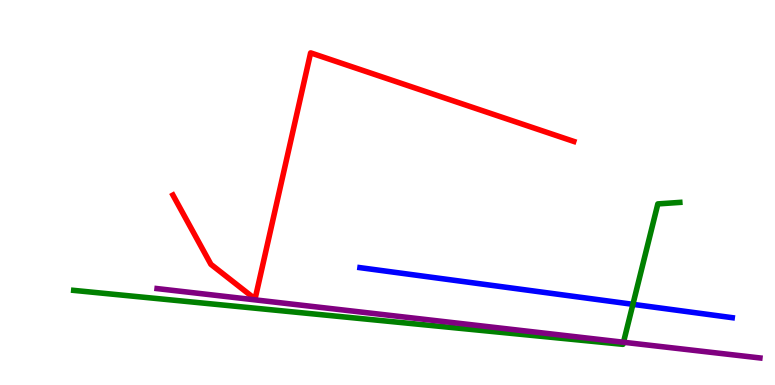[{'lines': ['blue', 'red'], 'intersections': []}, {'lines': ['green', 'red'], 'intersections': []}, {'lines': ['purple', 'red'], 'intersections': []}, {'lines': ['blue', 'green'], 'intersections': [{'x': 8.17, 'y': 2.1}]}, {'lines': ['blue', 'purple'], 'intersections': []}, {'lines': ['green', 'purple'], 'intersections': [{'x': 8.05, 'y': 1.11}]}]